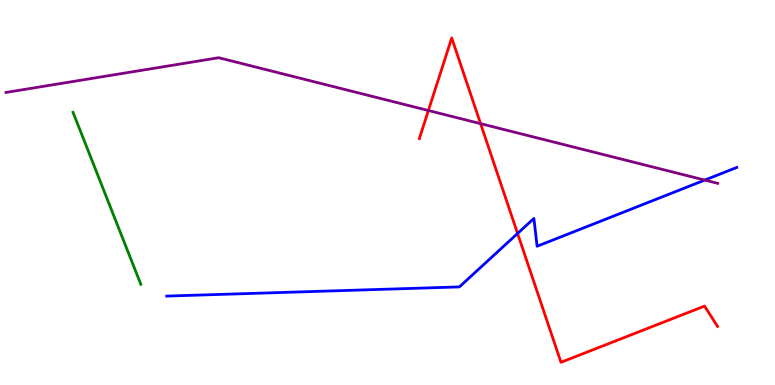[{'lines': ['blue', 'red'], 'intersections': [{'x': 6.68, 'y': 3.94}]}, {'lines': ['green', 'red'], 'intersections': []}, {'lines': ['purple', 'red'], 'intersections': [{'x': 5.53, 'y': 7.13}, {'x': 6.2, 'y': 6.79}]}, {'lines': ['blue', 'green'], 'intersections': []}, {'lines': ['blue', 'purple'], 'intersections': [{'x': 9.09, 'y': 5.32}]}, {'lines': ['green', 'purple'], 'intersections': []}]